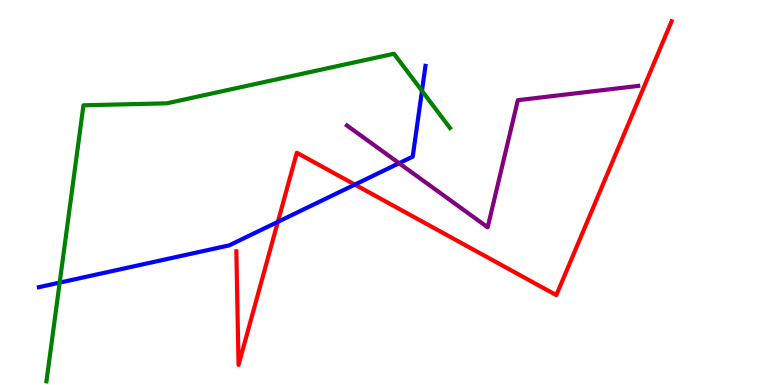[{'lines': ['blue', 'red'], 'intersections': [{'x': 3.59, 'y': 4.24}, {'x': 4.58, 'y': 5.21}]}, {'lines': ['green', 'red'], 'intersections': []}, {'lines': ['purple', 'red'], 'intersections': []}, {'lines': ['blue', 'green'], 'intersections': [{'x': 0.77, 'y': 2.66}, {'x': 5.44, 'y': 7.64}]}, {'lines': ['blue', 'purple'], 'intersections': [{'x': 5.15, 'y': 5.76}]}, {'lines': ['green', 'purple'], 'intersections': []}]